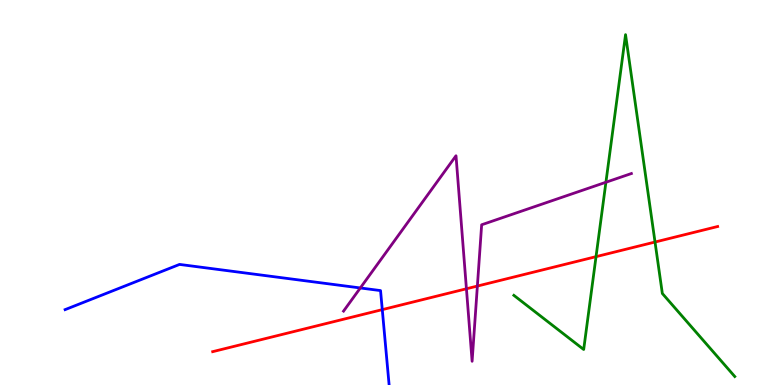[{'lines': ['blue', 'red'], 'intersections': [{'x': 4.93, 'y': 1.96}]}, {'lines': ['green', 'red'], 'intersections': [{'x': 7.69, 'y': 3.33}, {'x': 8.45, 'y': 3.71}]}, {'lines': ['purple', 'red'], 'intersections': [{'x': 6.02, 'y': 2.5}, {'x': 6.16, 'y': 2.57}]}, {'lines': ['blue', 'green'], 'intersections': []}, {'lines': ['blue', 'purple'], 'intersections': [{'x': 4.65, 'y': 2.52}]}, {'lines': ['green', 'purple'], 'intersections': [{'x': 7.82, 'y': 5.27}]}]